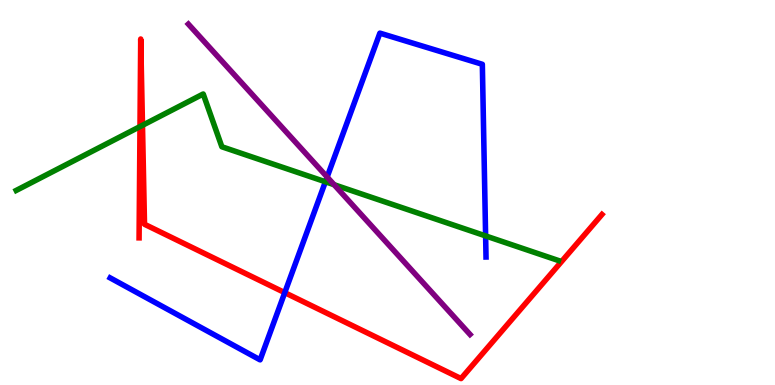[{'lines': ['blue', 'red'], 'intersections': [{'x': 3.67, 'y': 2.4}]}, {'lines': ['green', 'red'], 'intersections': [{'x': 1.81, 'y': 6.71}, {'x': 1.84, 'y': 6.75}]}, {'lines': ['purple', 'red'], 'intersections': []}, {'lines': ['blue', 'green'], 'intersections': [{'x': 4.2, 'y': 5.28}, {'x': 6.27, 'y': 3.87}]}, {'lines': ['blue', 'purple'], 'intersections': [{'x': 4.22, 'y': 5.4}]}, {'lines': ['green', 'purple'], 'intersections': [{'x': 4.31, 'y': 5.2}]}]